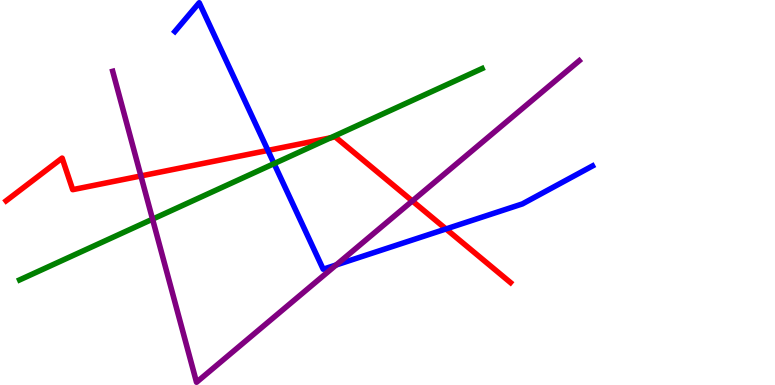[{'lines': ['blue', 'red'], 'intersections': [{'x': 3.46, 'y': 6.09}, {'x': 5.75, 'y': 4.05}]}, {'lines': ['green', 'red'], 'intersections': [{'x': 4.26, 'y': 6.42}]}, {'lines': ['purple', 'red'], 'intersections': [{'x': 1.82, 'y': 5.43}, {'x': 5.32, 'y': 4.78}]}, {'lines': ['blue', 'green'], 'intersections': [{'x': 3.54, 'y': 5.75}]}, {'lines': ['blue', 'purple'], 'intersections': [{'x': 4.34, 'y': 3.12}]}, {'lines': ['green', 'purple'], 'intersections': [{'x': 1.97, 'y': 4.31}]}]